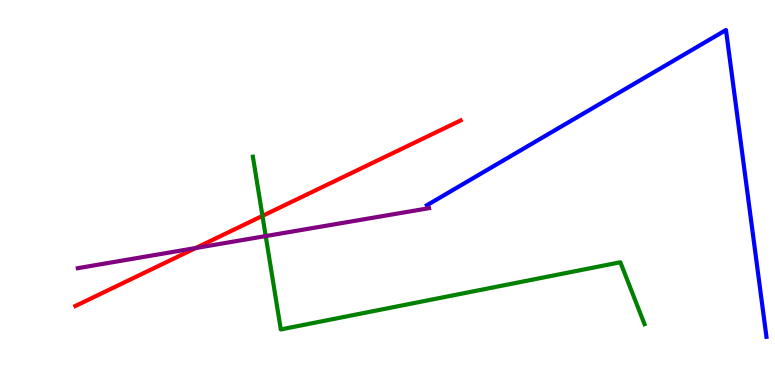[{'lines': ['blue', 'red'], 'intersections': []}, {'lines': ['green', 'red'], 'intersections': [{'x': 3.39, 'y': 4.39}]}, {'lines': ['purple', 'red'], 'intersections': [{'x': 2.53, 'y': 3.56}]}, {'lines': ['blue', 'green'], 'intersections': []}, {'lines': ['blue', 'purple'], 'intersections': []}, {'lines': ['green', 'purple'], 'intersections': [{'x': 3.43, 'y': 3.87}]}]